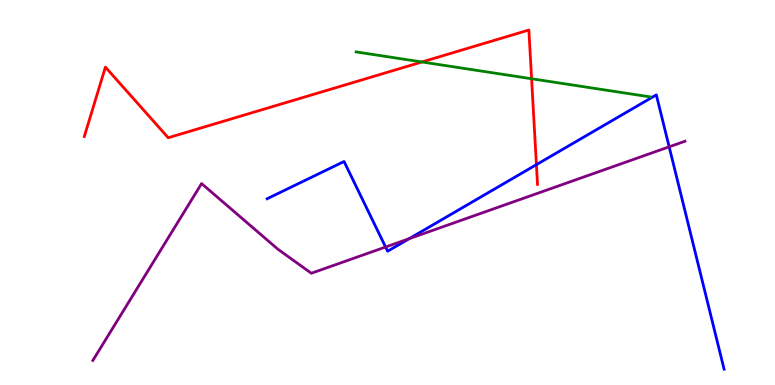[{'lines': ['blue', 'red'], 'intersections': [{'x': 6.92, 'y': 5.72}]}, {'lines': ['green', 'red'], 'intersections': [{'x': 5.44, 'y': 8.39}, {'x': 6.86, 'y': 7.95}]}, {'lines': ['purple', 'red'], 'intersections': []}, {'lines': ['blue', 'green'], 'intersections': []}, {'lines': ['blue', 'purple'], 'intersections': [{'x': 4.98, 'y': 3.58}, {'x': 5.28, 'y': 3.8}, {'x': 8.63, 'y': 6.19}]}, {'lines': ['green', 'purple'], 'intersections': []}]